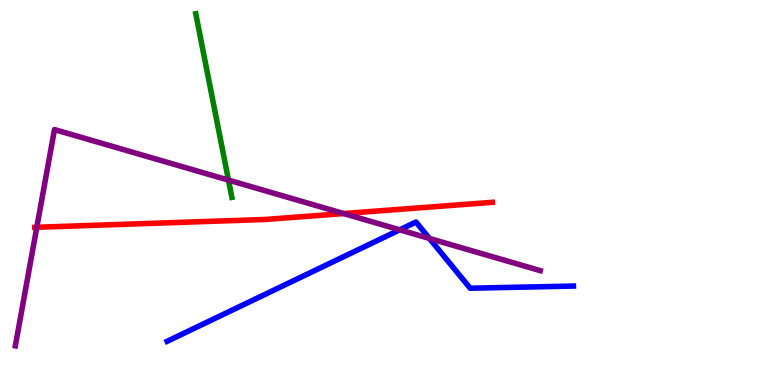[{'lines': ['blue', 'red'], 'intersections': []}, {'lines': ['green', 'red'], 'intersections': []}, {'lines': ['purple', 'red'], 'intersections': [{'x': 0.475, 'y': 4.1}, {'x': 4.43, 'y': 4.45}]}, {'lines': ['blue', 'green'], 'intersections': []}, {'lines': ['blue', 'purple'], 'intersections': [{'x': 5.16, 'y': 4.03}, {'x': 5.54, 'y': 3.81}]}, {'lines': ['green', 'purple'], 'intersections': [{'x': 2.95, 'y': 5.32}]}]